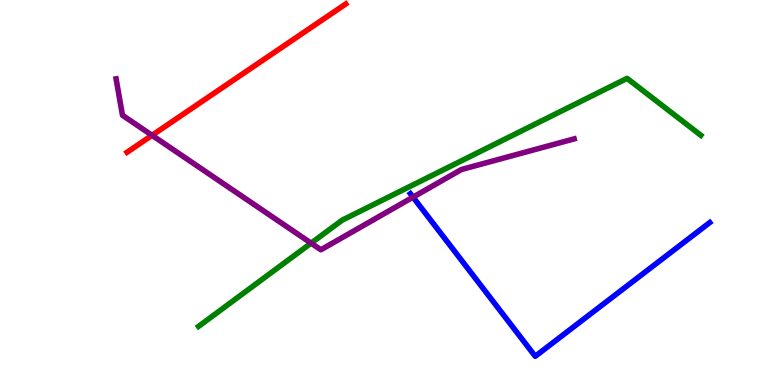[{'lines': ['blue', 'red'], 'intersections': []}, {'lines': ['green', 'red'], 'intersections': []}, {'lines': ['purple', 'red'], 'intersections': [{'x': 1.96, 'y': 6.49}]}, {'lines': ['blue', 'green'], 'intersections': []}, {'lines': ['blue', 'purple'], 'intersections': [{'x': 5.33, 'y': 4.88}]}, {'lines': ['green', 'purple'], 'intersections': [{'x': 4.01, 'y': 3.68}]}]